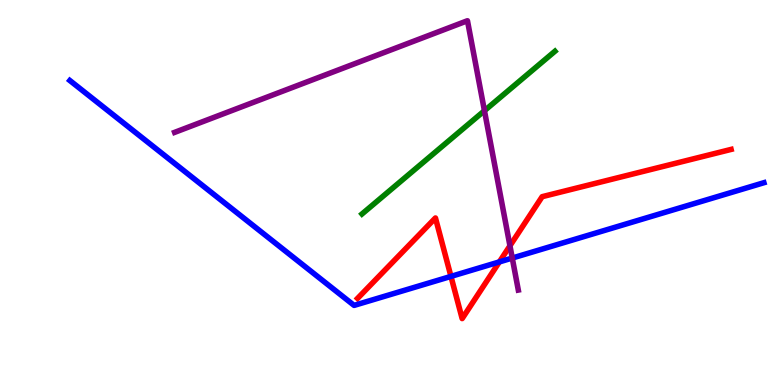[{'lines': ['blue', 'red'], 'intersections': [{'x': 5.82, 'y': 2.82}, {'x': 6.44, 'y': 3.2}]}, {'lines': ['green', 'red'], 'intersections': []}, {'lines': ['purple', 'red'], 'intersections': [{'x': 6.58, 'y': 3.62}]}, {'lines': ['blue', 'green'], 'intersections': []}, {'lines': ['blue', 'purple'], 'intersections': [{'x': 6.61, 'y': 3.3}]}, {'lines': ['green', 'purple'], 'intersections': [{'x': 6.25, 'y': 7.12}]}]